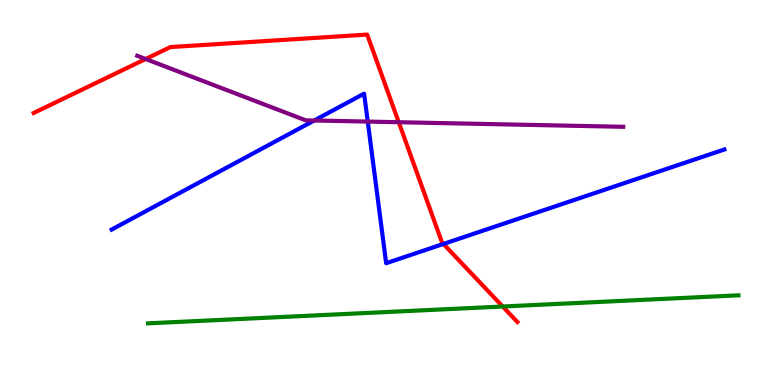[{'lines': ['blue', 'red'], 'intersections': [{'x': 5.72, 'y': 3.66}]}, {'lines': ['green', 'red'], 'intersections': [{'x': 6.49, 'y': 2.04}]}, {'lines': ['purple', 'red'], 'intersections': [{'x': 1.88, 'y': 8.47}, {'x': 5.14, 'y': 6.83}]}, {'lines': ['blue', 'green'], 'intersections': []}, {'lines': ['blue', 'purple'], 'intersections': [{'x': 4.05, 'y': 6.87}, {'x': 4.75, 'y': 6.84}]}, {'lines': ['green', 'purple'], 'intersections': []}]